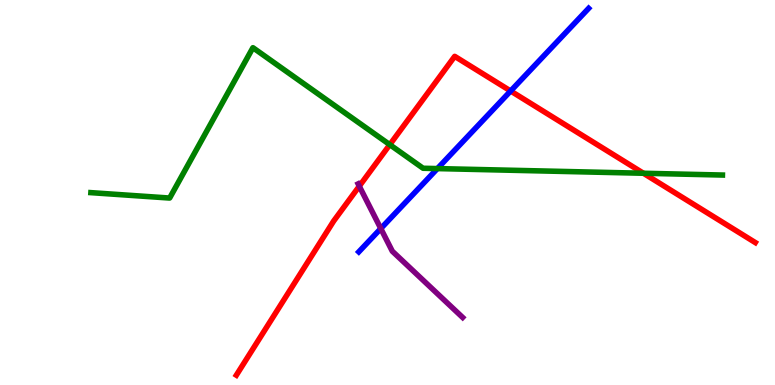[{'lines': ['blue', 'red'], 'intersections': [{'x': 6.59, 'y': 7.64}]}, {'lines': ['green', 'red'], 'intersections': [{'x': 5.03, 'y': 6.24}, {'x': 8.3, 'y': 5.5}]}, {'lines': ['purple', 'red'], 'intersections': [{'x': 4.64, 'y': 5.16}]}, {'lines': ['blue', 'green'], 'intersections': [{'x': 5.64, 'y': 5.62}]}, {'lines': ['blue', 'purple'], 'intersections': [{'x': 4.91, 'y': 4.06}]}, {'lines': ['green', 'purple'], 'intersections': []}]